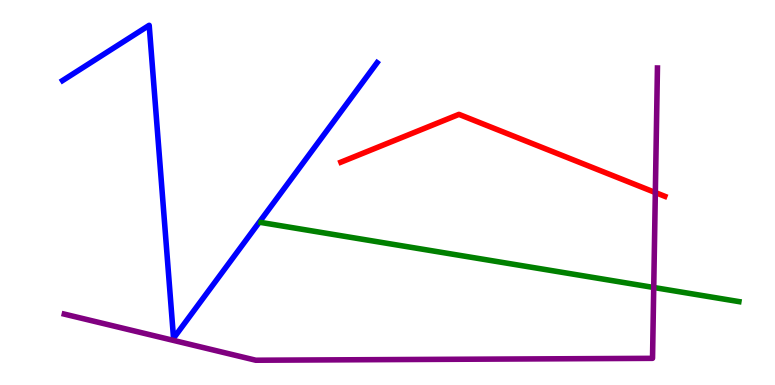[{'lines': ['blue', 'red'], 'intersections': []}, {'lines': ['green', 'red'], 'intersections': []}, {'lines': ['purple', 'red'], 'intersections': [{'x': 8.46, 'y': 5.0}]}, {'lines': ['blue', 'green'], 'intersections': []}, {'lines': ['blue', 'purple'], 'intersections': []}, {'lines': ['green', 'purple'], 'intersections': [{'x': 8.44, 'y': 2.53}]}]